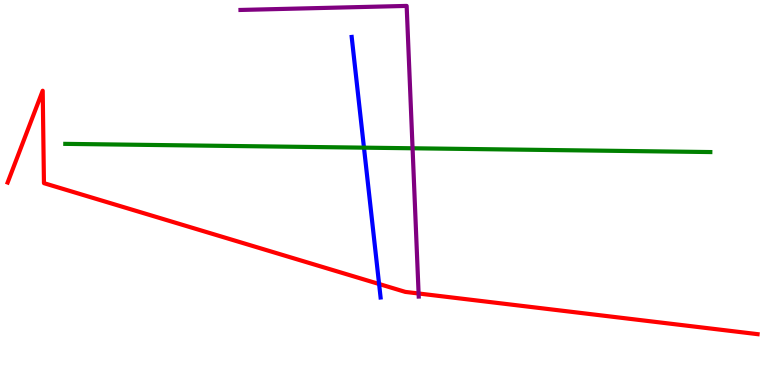[{'lines': ['blue', 'red'], 'intersections': [{'x': 4.89, 'y': 2.62}]}, {'lines': ['green', 'red'], 'intersections': []}, {'lines': ['purple', 'red'], 'intersections': [{'x': 5.4, 'y': 2.38}]}, {'lines': ['blue', 'green'], 'intersections': [{'x': 4.7, 'y': 6.16}]}, {'lines': ['blue', 'purple'], 'intersections': []}, {'lines': ['green', 'purple'], 'intersections': [{'x': 5.32, 'y': 6.15}]}]